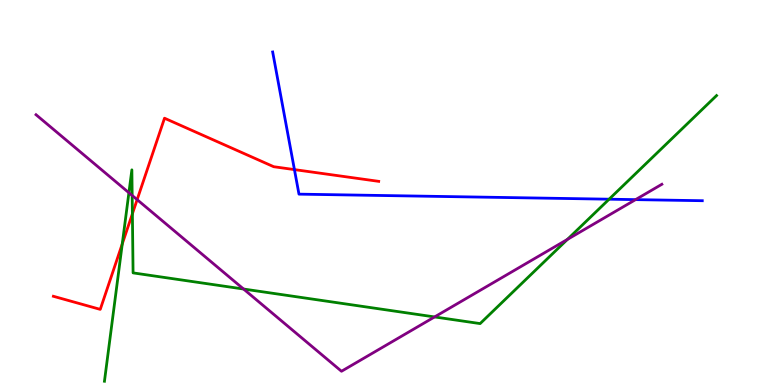[{'lines': ['blue', 'red'], 'intersections': [{'x': 3.8, 'y': 5.59}]}, {'lines': ['green', 'red'], 'intersections': [{'x': 1.58, 'y': 3.66}, {'x': 1.71, 'y': 4.45}]}, {'lines': ['purple', 'red'], 'intersections': [{'x': 1.77, 'y': 4.81}]}, {'lines': ['blue', 'green'], 'intersections': [{'x': 7.86, 'y': 4.83}]}, {'lines': ['blue', 'purple'], 'intersections': [{'x': 8.2, 'y': 4.81}]}, {'lines': ['green', 'purple'], 'intersections': [{'x': 1.66, 'y': 4.99}, {'x': 1.71, 'y': 4.92}, {'x': 3.14, 'y': 2.49}, {'x': 5.61, 'y': 1.77}, {'x': 7.32, 'y': 3.78}]}]